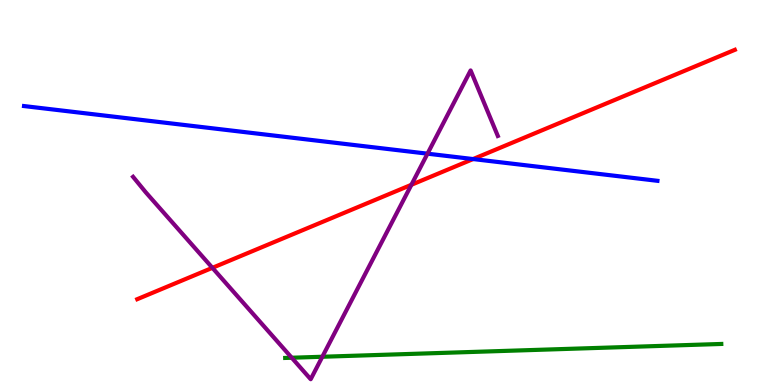[{'lines': ['blue', 'red'], 'intersections': [{'x': 6.1, 'y': 5.87}]}, {'lines': ['green', 'red'], 'intersections': []}, {'lines': ['purple', 'red'], 'intersections': [{'x': 2.74, 'y': 3.04}, {'x': 5.31, 'y': 5.2}]}, {'lines': ['blue', 'green'], 'intersections': []}, {'lines': ['blue', 'purple'], 'intersections': [{'x': 5.52, 'y': 6.01}]}, {'lines': ['green', 'purple'], 'intersections': [{'x': 3.76, 'y': 0.708}, {'x': 4.16, 'y': 0.734}]}]